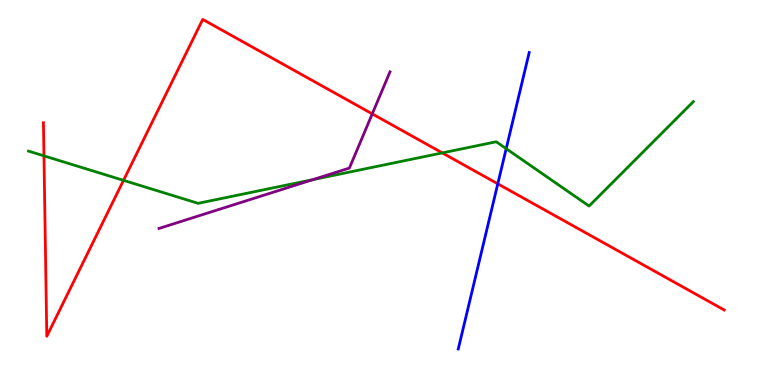[{'lines': ['blue', 'red'], 'intersections': [{'x': 6.42, 'y': 5.23}]}, {'lines': ['green', 'red'], 'intersections': [{'x': 0.567, 'y': 5.95}, {'x': 1.59, 'y': 5.32}, {'x': 5.71, 'y': 6.03}]}, {'lines': ['purple', 'red'], 'intersections': [{'x': 4.8, 'y': 7.04}]}, {'lines': ['blue', 'green'], 'intersections': [{'x': 6.53, 'y': 6.14}]}, {'lines': ['blue', 'purple'], 'intersections': []}, {'lines': ['green', 'purple'], 'intersections': [{'x': 4.04, 'y': 5.33}]}]